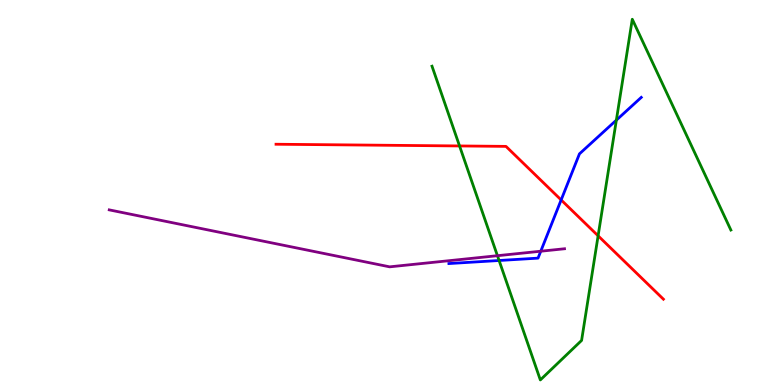[{'lines': ['blue', 'red'], 'intersections': [{'x': 7.24, 'y': 4.81}]}, {'lines': ['green', 'red'], 'intersections': [{'x': 5.93, 'y': 6.21}, {'x': 7.72, 'y': 3.88}]}, {'lines': ['purple', 'red'], 'intersections': []}, {'lines': ['blue', 'green'], 'intersections': [{'x': 6.44, 'y': 3.23}, {'x': 7.95, 'y': 6.88}]}, {'lines': ['blue', 'purple'], 'intersections': [{'x': 6.98, 'y': 3.47}]}, {'lines': ['green', 'purple'], 'intersections': [{'x': 6.42, 'y': 3.36}]}]